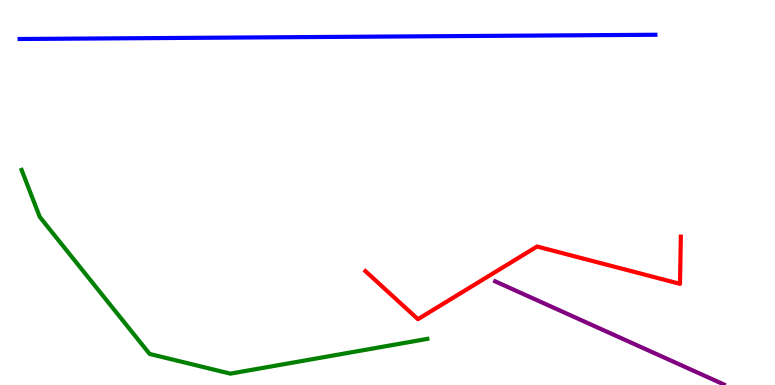[{'lines': ['blue', 'red'], 'intersections': []}, {'lines': ['green', 'red'], 'intersections': []}, {'lines': ['purple', 'red'], 'intersections': []}, {'lines': ['blue', 'green'], 'intersections': []}, {'lines': ['blue', 'purple'], 'intersections': []}, {'lines': ['green', 'purple'], 'intersections': []}]